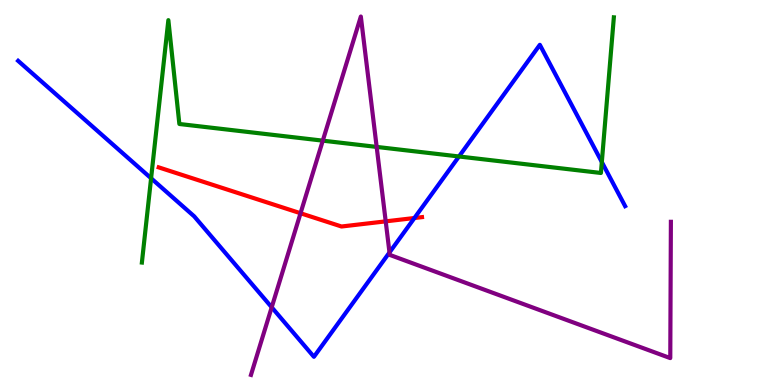[{'lines': ['blue', 'red'], 'intersections': [{'x': 5.35, 'y': 4.34}]}, {'lines': ['green', 'red'], 'intersections': []}, {'lines': ['purple', 'red'], 'intersections': [{'x': 3.88, 'y': 4.46}, {'x': 4.98, 'y': 4.25}]}, {'lines': ['blue', 'green'], 'intersections': [{'x': 1.95, 'y': 5.37}, {'x': 5.92, 'y': 5.94}, {'x': 7.77, 'y': 5.79}]}, {'lines': ['blue', 'purple'], 'intersections': [{'x': 3.51, 'y': 2.02}, {'x': 5.03, 'y': 3.44}]}, {'lines': ['green', 'purple'], 'intersections': [{'x': 4.17, 'y': 6.35}, {'x': 4.86, 'y': 6.18}]}]